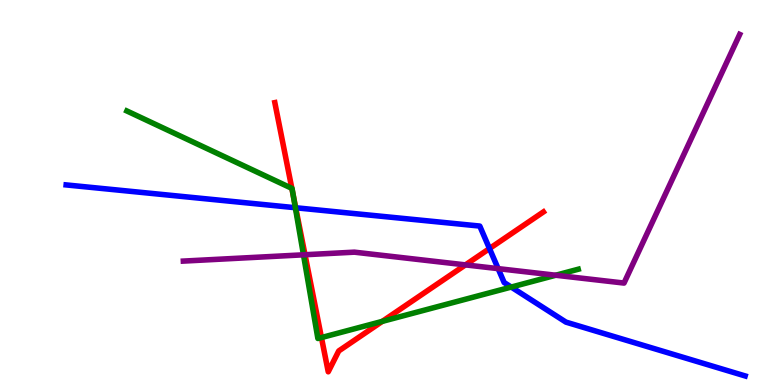[{'lines': ['blue', 'red'], 'intersections': [{'x': 3.82, 'y': 4.6}, {'x': 6.32, 'y': 3.54}]}, {'lines': ['green', 'red'], 'intersections': [{'x': 3.77, 'y': 5.11}, {'x': 3.78, 'y': 4.92}, {'x': 4.15, 'y': 1.23}, {'x': 4.93, 'y': 1.65}]}, {'lines': ['purple', 'red'], 'intersections': [{'x': 3.94, 'y': 3.38}, {'x': 6.01, 'y': 3.12}]}, {'lines': ['blue', 'green'], 'intersections': [{'x': 3.81, 'y': 4.6}, {'x': 6.6, 'y': 2.54}]}, {'lines': ['blue', 'purple'], 'intersections': [{'x': 6.43, 'y': 3.02}]}, {'lines': ['green', 'purple'], 'intersections': [{'x': 3.92, 'y': 3.38}, {'x': 7.17, 'y': 2.85}]}]